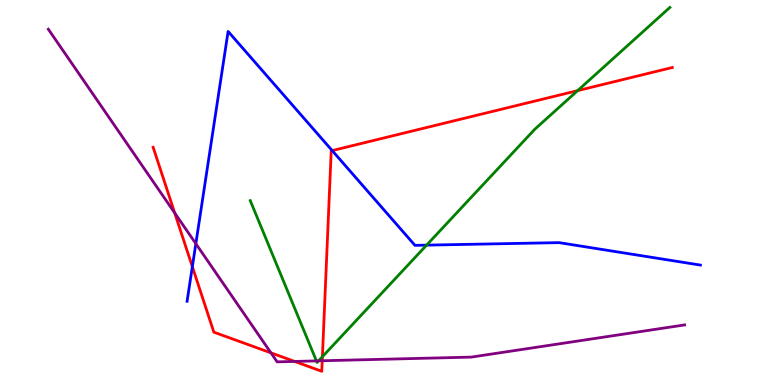[{'lines': ['blue', 'red'], 'intersections': [{'x': 2.48, 'y': 3.07}, {'x': 4.29, 'y': 6.09}]}, {'lines': ['green', 'red'], 'intersections': [{'x': 4.16, 'y': 0.734}, {'x': 7.45, 'y': 7.65}]}, {'lines': ['purple', 'red'], 'intersections': [{'x': 2.25, 'y': 4.47}, {'x': 3.5, 'y': 0.835}, {'x': 3.8, 'y': 0.612}, {'x': 4.16, 'y': 0.63}]}, {'lines': ['blue', 'green'], 'intersections': [{'x': 5.5, 'y': 3.63}]}, {'lines': ['blue', 'purple'], 'intersections': [{'x': 2.53, 'y': 3.67}]}, {'lines': ['green', 'purple'], 'intersections': [{'x': 4.08, 'y': 0.626}, {'x': 4.11, 'y': 0.627}]}]